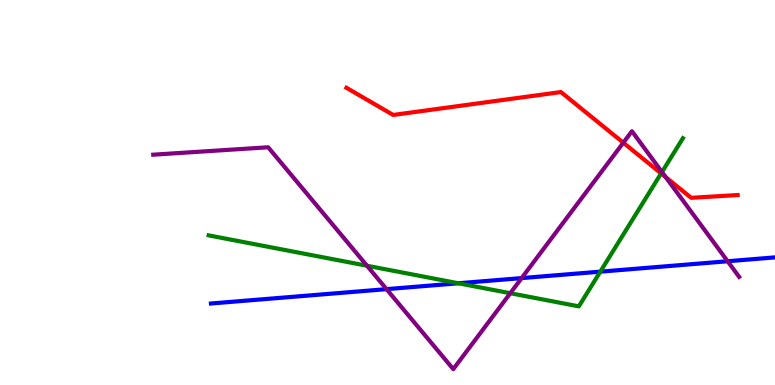[{'lines': ['blue', 'red'], 'intersections': []}, {'lines': ['green', 'red'], 'intersections': [{'x': 8.53, 'y': 5.5}]}, {'lines': ['purple', 'red'], 'intersections': [{'x': 8.04, 'y': 6.29}, {'x': 8.59, 'y': 5.4}]}, {'lines': ['blue', 'green'], 'intersections': [{'x': 5.91, 'y': 2.64}, {'x': 7.75, 'y': 2.94}]}, {'lines': ['blue', 'purple'], 'intersections': [{'x': 4.99, 'y': 2.49}, {'x': 6.73, 'y': 2.78}, {'x': 9.39, 'y': 3.21}]}, {'lines': ['green', 'purple'], 'intersections': [{'x': 4.74, 'y': 3.1}, {'x': 6.58, 'y': 2.38}, {'x': 8.54, 'y': 5.53}]}]